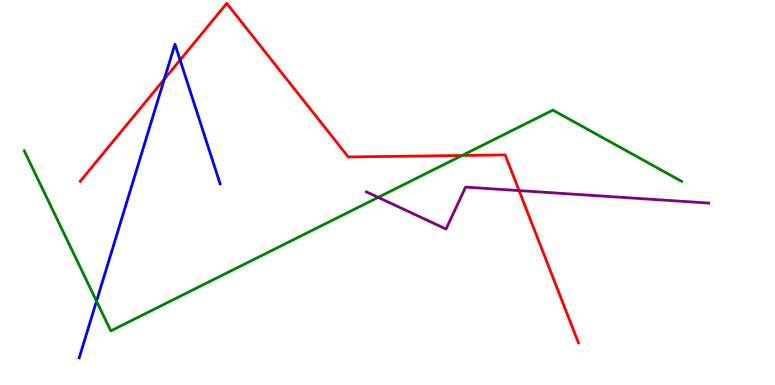[{'lines': ['blue', 'red'], 'intersections': [{'x': 2.12, 'y': 7.94}, {'x': 2.32, 'y': 8.44}]}, {'lines': ['green', 'red'], 'intersections': [{'x': 5.96, 'y': 5.96}]}, {'lines': ['purple', 'red'], 'intersections': [{'x': 6.7, 'y': 5.05}]}, {'lines': ['blue', 'green'], 'intersections': [{'x': 1.25, 'y': 2.18}]}, {'lines': ['blue', 'purple'], 'intersections': []}, {'lines': ['green', 'purple'], 'intersections': [{'x': 4.88, 'y': 4.87}]}]